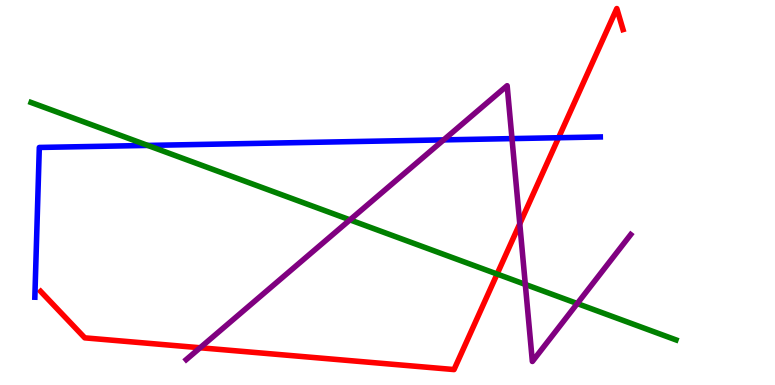[{'lines': ['blue', 'red'], 'intersections': [{'x': 7.21, 'y': 6.42}]}, {'lines': ['green', 'red'], 'intersections': [{'x': 6.41, 'y': 2.88}]}, {'lines': ['purple', 'red'], 'intersections': [{'x': 2.58, 'y': 0.967}, {'x': 6.71, 'y': 4.19}]}, {'lines': ['blue', 'green'], 'intersections': [{'x': 1.91, 'y': 6.22}]}, {'lines': ['blue', 'purple'], 'intersections': [{'x': 5.72, 'y': 6.37}, {'x': 6.61, 'y': 6.4}]}, {'lines': ['green', 'purple'], 'intersections': [{'x': 4.52, 'y': 4.29}, {'x': 6.78, 'y': 2.61}, {'x': 7.45, 'y': 2.12}]}]